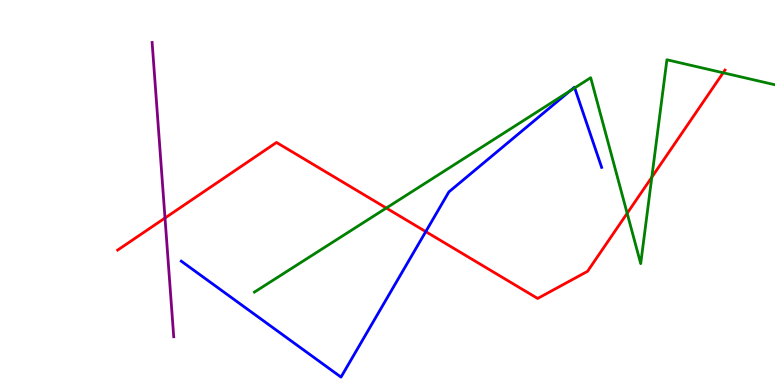[{'lines': ['blue', 'red'], 'intersections': [{'x': 5.49, 'y': 3.98}]}, {'lines': ['green', 'red'], 'intersections': [{'x': 4.98, 'y': 4.6}, {'x': 8.09, 'y': 4.46}, {'x': 8.41, 'y': 5.4}, {'x': 9.33, 'y': 8.11}]}, {'lines': ['purple', 'red'], 'intersections': [{'x': 2.13, 'y': 4.34}]}, {'lines': ['blue', 'green'], 'intersections': [{'x': 7.36, 'y': 7.64}, {'x': 7.42, 'y': 7.72}]}, {'lines': ['blue', 'purple'], 'intersections': []}, {'lines': ['green', 'purple'], 'intersections': []}]